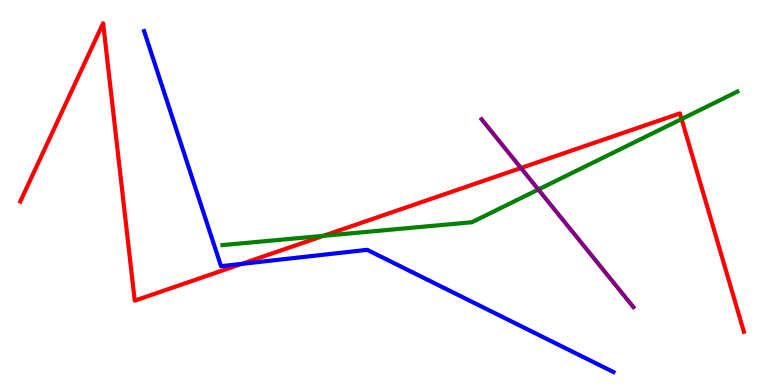[{'lines': ['blue', 'red'], 'intersections': [{'x': 3.12, 'y': 3.15}]}, {'lines': ['green', 'red'], 'intersections': [{'x': 4.17, 'y': 3.87}, {'x': 8.79, 'y': 6.91}]}, {'lines': ['purple', 'red'], 'intersections': [{'x': 6.72, 'y': 5.64}]}, {'lines': ['blue', 'green'], 'intersections': []}, {'lines': ['blue', 'purple'], 'intersections': []}, {'lines': ['green', 'purple'], 'intersections': [{'x': 6.95, 'y': 5.08}]}]